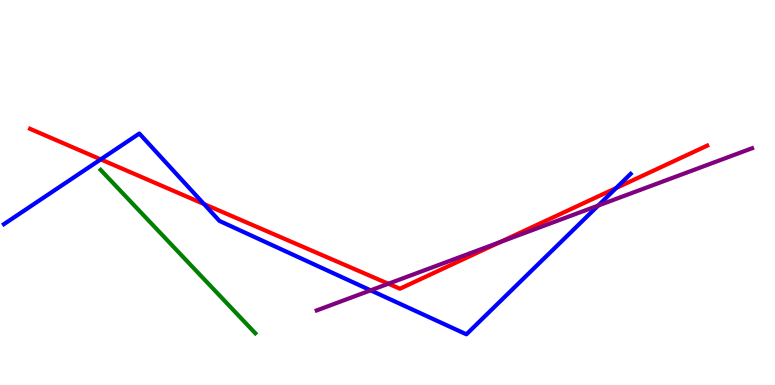[{'lines': ['blue', 'red'], 'intersections': [{'x': 1.3, 'y': 5.86}, {'x': 2.63, 'y': 4.7}, {'x': 7.95, 'y': 5.12}]}, {'lines': ['green', 'red'], 'intersections': []}, {'lines': ['purple', 'red'], 'intersections': [{'x': 5.01, 'y': 2.63}, {'x': 6.45, 'y': 3.71}]}, {'lines': ['blue', 'green'], 'intersections': []}, {'lines': ['blue', 'purple'], 'intersections': [{'x': 4.78, 'y': 2.46}, {'x': 7.72, 'y': 4.66}]}, {'lines': ['green', 'purple'], 'intersections': []}]